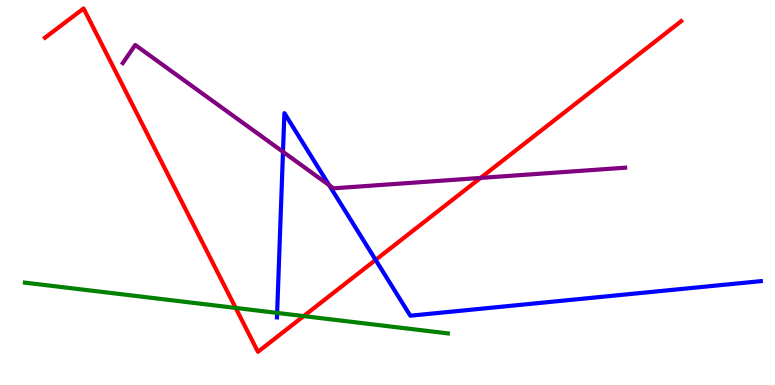[{'lines': ['blue', 'red'], 'intersections': [{'x': 4.85, 'y': 3.25}]}, {'lines': ['green', 'red'], 'intersections': [{'x': 3.04, 'y': 2.0}, {'x': 3.92, 'y': 1.79}]}, {'lines': ['purple', 'red'], 'intersections': [{'x': 6.2, 'y': 5.38}]}, {'lines': ['blue', 'green'], 'intersections': [{'x': 3.58, 'y': 1.87}]}, {'lines': ['blue', 'purple'], 'intersections': [{'x': 3.65, 'y': 6.06}, {'x': 4.25, 'y': 5.19}]}, {'lines': ['green', 'purple'], 'intersections': []}]